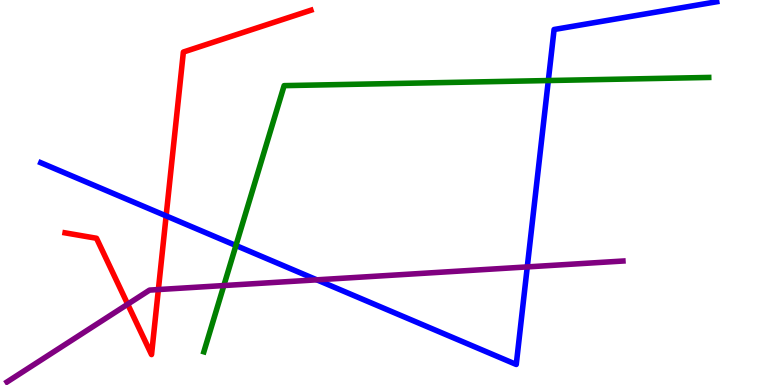[{'lines': ['blue', 'red'], 'intersections': [{'x': 2.14, 'y': 4.39}]}, {'lines': ['green', 'red'], 'intersections': []}, {'lines': ['purple', 'red'], 'intersections': [{'x': 1.65, 'y': 2.1}, {'x': 2.04, 'y': 2.48}]}, {'lines': ['blue', 'green'], 'intersections': [{'x': 3.04, 'y': 3.62}, {'x': 7.08, 'y': 7.91}]}, {'lines': ['blue', 'purple'], 'intersections': [{'x': 4.09, 'y': 2.73}, {'x': 6.8, 'y': 3.07}]}, {'lines': ['green', 'purple'], 'intersections': [{'x': 2.89, 'y': 2.58}]}]